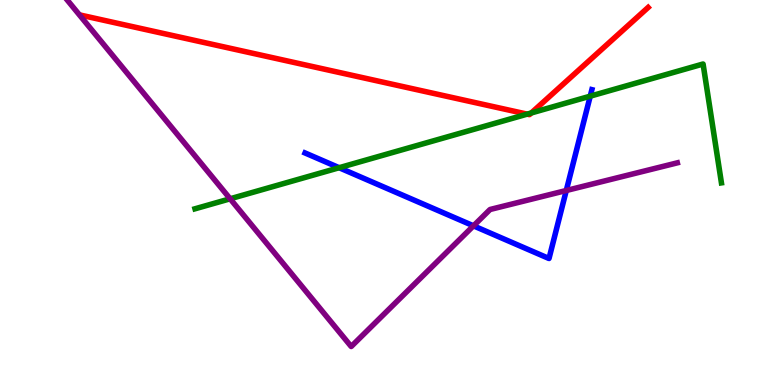[{'lines': ['blue', 'red'], 'intersections': []}, {'lines': ['green', 'red'], 'intersections': [{'x': 6.8, 'y': 7.04}, {'x': 6.86, 'y': 7.07}]}, {'lines': ['purple', 'red'], 'intersections': []}, {'lines': ['blue', 'green'], 'intersections': [{'x': 4.38, 'y': 5.64}, {'x': 7.62, 'y': 7.5}]}, {'lines': ['blue', 'purple'], 'intersections': [{'x': 6.11, 'y': 4.13}, {'x': 7.31, 'y': 5.05}]}, {'lines': ['green', 'purple'], 'intersections': [{'x': 2.97, 'y': 4.84}]}]